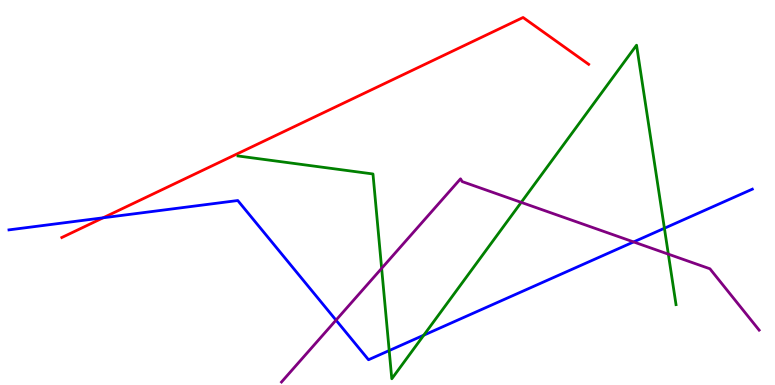[{'lines': ['blue', 'red'], 'intersections': [{'x': 1.33, 'y': 4.34}]}, {'lines': ['green', 'red'], 'intersections': []}, {'lines': ['purple', 'red'], 'intersections': []}, {'lines': ['blue', 'green'], 'intersections': [{'x': 5.02, 'y': 0.895}, {'x': 5.47, 'y': 1.29}, {'x': 8.57, 'y': 4.07}]}, {'lines': ['blue', 'purple'], 'intersections': [{'x': 4.34, 'y': 1.68}, {'x': 8.18, 'y': 3.72}]}, {'lines': ['green', 'purple'], 'intersections': [{'x': 4.92, 'y': 3.03}, {'x': 6.73, 'y': 4.74}, {'x': 8.62, 'y': 3.4}]}]